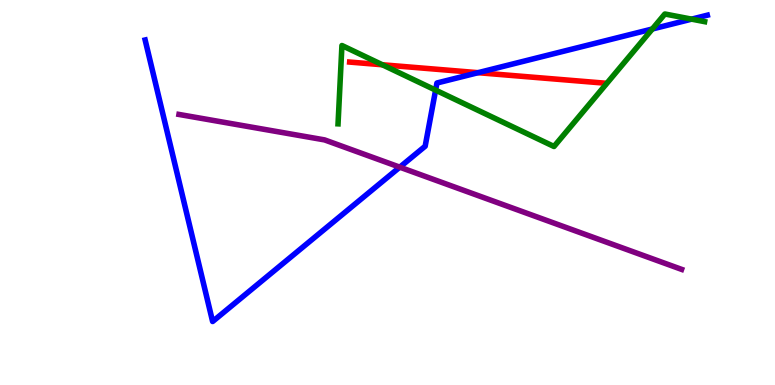[{'lines': ['blue', 'red'], 'intersections': [{'x': 6.17, 'y': 8.11}]}, {'lines': ['green', 'red'], 'intersections': [{'x': 4.93, 'y': 8.32}]}, {'lines': ['purple', 'red'], 'intersections': []}, {'lines': ['blue', 'green'], 'intersections': [{'x': 5.62, 'y': 7.66}, {'x': 8.42, 'y': 9.25}, {'x': 8.92, 'y': 9.5}]}, {'lines': ['blue', 'purple'], 'intersections': [{'x': 5.16, 'y': 5.66}]}, {'lines': ['green', 'purple'], 'intersections': []}]